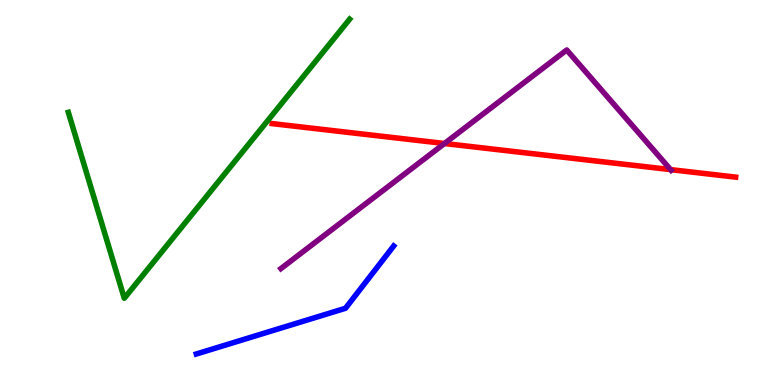[{'lines': ['blue', 'red'], 'intersections': []}, {'lines': ['green', 'red'], 'intersections': []}, {'lines': ['purple', 'red'], 'intersections': [{'x': 5.74, 'y': 6.27}, {'x': 8.65, 'y': 5.59}]}, {'lines': ['blue', 'green'], 'intersections': []}, {'lines': ['blue', 'purple'], 'intersections': []}, {'lines': ['green', 'purple'], 'intersections': []}]